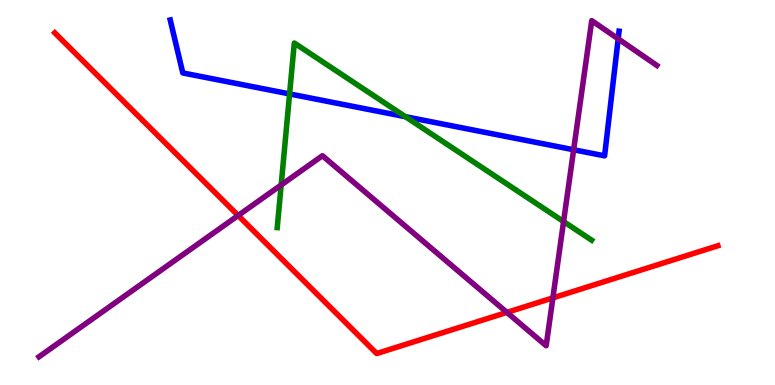[{'lines': ['blue', 'red'], 'intersections': []}, {'lines': ['green', 'red'], 'intersections': []}, {'lines': ['purple', 'red'], 'intersections': [{'x': 3.07, 'y': 4.4}, {'x': 6.54, 'y': 1.89}, {'x': 7.13, 'y': 2.26}]}, {'lines': ['blue', 'green'], 'intersections': [{'x': 3.74, 'y': 7.56}, {'x': 5.23, 'y': 6.97}]}, {'lines': ['blue', 'purple'], 'intersections': [{'x': 7.4, 'y': 6.11}, {'x': 7.98, 'y': 8.99}]}, {'lines': ['green', 'purple'], 'intersections': [{'x': 3.63, 'y': 5.2}, {'x': 7.27, 'y': 4.25}]}]